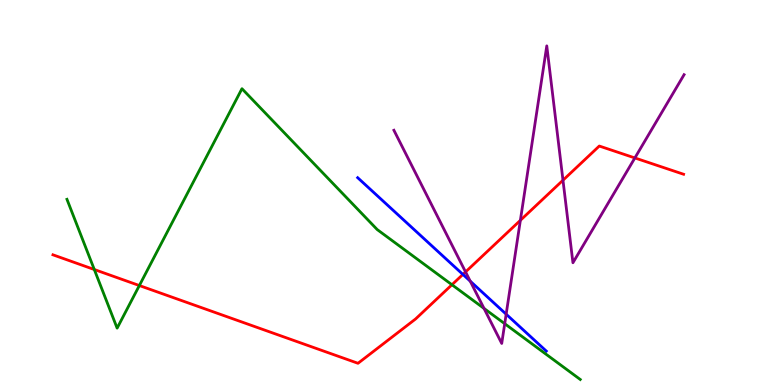[{'lines': ['blue', 'red'], 'intersections': [{'x': 5.97, 'y': 2.87}]}, {'lines': ['green', 'red'], 'intersections': [{'x': 1.22, 'y': 3.0}, {'x': 1.8, 'y': 2.58}, {'x': 5.83, 'y': 2.6}]}, {'lines': ['purple', 'red'], 'intersections': [{'x': 6.01, 'y': 2.94}, {'x': 6.71, 'y': 4.28}, {'x': 7.26, 'y': 5.32}, {'x': 8.19, 'y': 5.9}]}, {'lines': ['blue', 'green'], 'intersections': []}, {'lines': ['blue', 'purple'], 'intersections': [{'x': 6.07, 'y': 2.7}, {'x': 6.53, 'y': 1.84}]}, {'lines': ['green', 'purple'], 'intersections': [{'x': 6.25, 'y': 1.99}, {'x': 6.51, 'y': 1.59}]}]